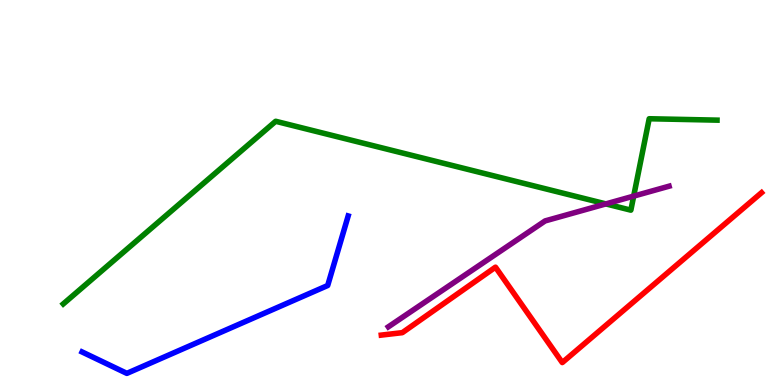[{'lines': ['blue', 'red'], 'intersections': []}, {'lines': ['green', 'red'], 'intersections': []}, {'lines': ['purple', 'red'], 'intersections': []}, {'lines': ['blue', 'green'], 'intersections': []}, {'lines': ['blue', 'purple'], 'intersections': []}, {'lines': ['green', 'purple'], 'intersections': [{'x': 7.82, 'y': 4.7}, {'x': 8.18, 'y': 4.91}]}]